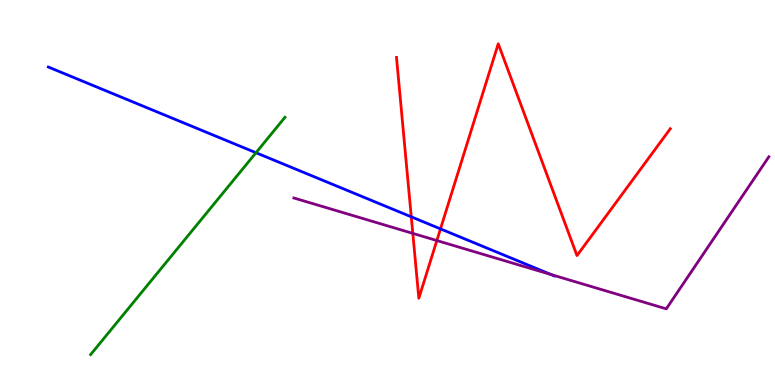[{'lines': ['blue', 'red'], 'intersections': [{'x': 5.31, 'y': 4.37}, {'x': 5.68, 'y': 4.05}]}, {'lines': ['green', 'red'], 'intersections': []}, {'lines': ['purple', 'red'], 'intersections': [{'x': 5.33, 'y': 3.94}, {'x': 5.64, 'y': 3.75}]}, {'lines': ['blue', 'green'], 'intersections': [{'x': 3.3, 'y': 6.03}]}, {'lines': ['blue', 'purple'], 'intersections': [{'x': 7.11, 'y': 2.87}]}, {'lines': ['green', 'purple'], 'intersections': []}]